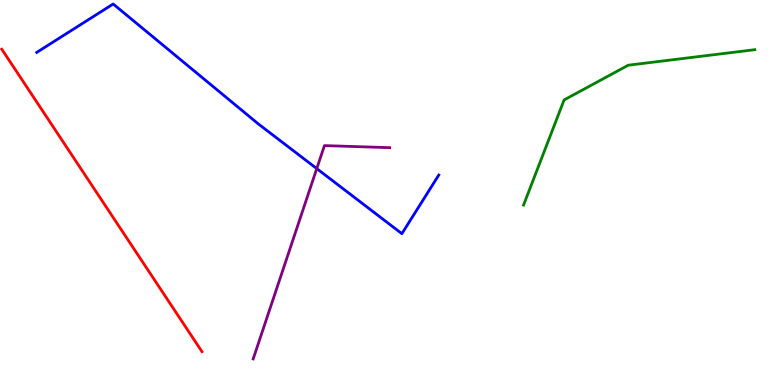[{'lines': ['blue', 'red'], 'intersections': []}, {'lines': ['green', 'red'], 'intersections': []}, {'lines': ['purple', 'red'], 'intersections': []}, {'lines': ['blue', 'green'], 'intersections': []}, {'lines': ['blue', 'purple'], 'intersections': [{'x': 4.09, 'y': 5.62}]}, {'lines': ['green', 'purple'], 'intersections': []}]